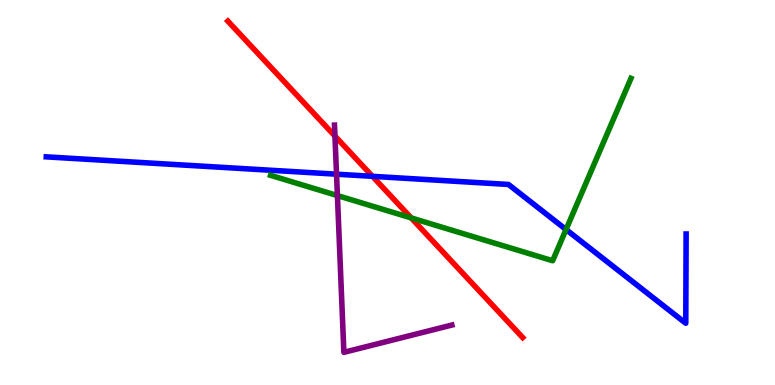[{'lines': ['blue', 'red'], 'intersections': [{'x': 4.81, 'y': 5.42}]}, {'lines': ['green', 'red'], 'intersections': [{'x': 5.31, 'y': 4.34}]}, {'lines': ['purple', 'red'], 'intersections': [{'x': 4.32, 'y': 6.47}]}, {'lines': ['blue', 'green'], 'intersections': [{'x': 7.3, 'y': 4.04}]}, {'lines': ['blue', 'purple'], 'intersections': [{'x': 4.34, 'y': 5.48}]}, {'lines': ['green', 'purple'], 'intersections': [{'x': 4.35, 'y': 4.92}]}]